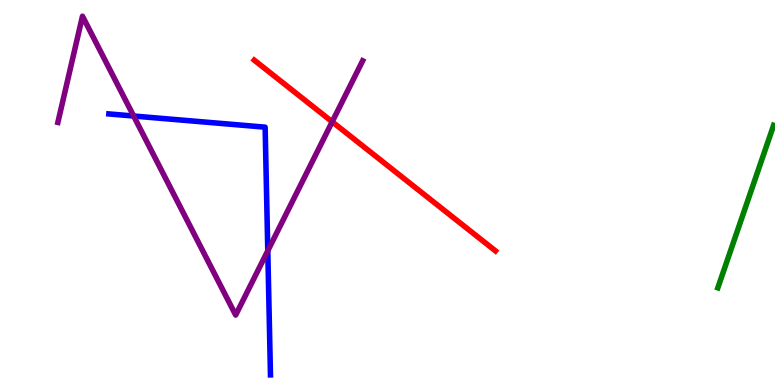[{'lines': ['blue', 'red'], 'intersections': []}, {'lines': ['green', 'red'], 'intersections': []}, {'lines': ['purple', 'red'], 'intersections': [{'x': 4.29, 'y': 6.84}]}, {'lines': ['blue', 'green'], 'intersections': []}, {'lines': ['blue', 'purple'], 'intersections': [{'x': 1.72, 'y': 6.99}, {'x': 3.46, 'y': 3.49}]}, {'lines': ['green', 'purple'], 'intersections': []}]